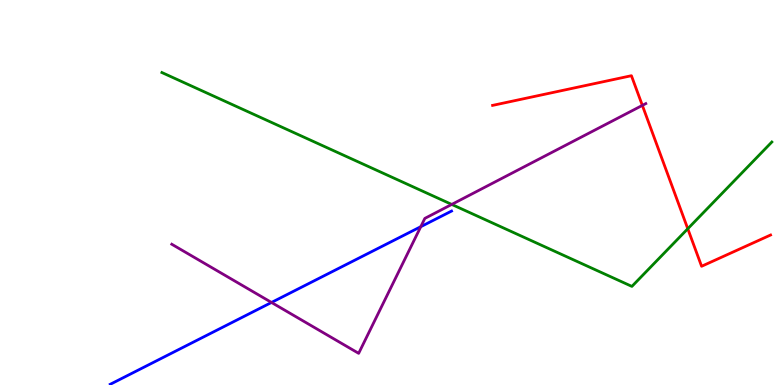[{'lines': ['blue', 'red'], 'intersections': []}, {'lines': ['green', 'red'], 'intersections': [{'x': 8.87, 'y': 4.06}]}, {'lines': ['purple', 'red'], 'intersections': [{'x': 8.29, 'y': 7.26}]}, {'lines': ['blue', 'green'], 'intersections': []}, {'lines': ['blue', 'purple'], 'intersections': [{'x': 3.5, 'y': 2.14}, {'x': 5.43, 'y': 4.11}]}, {'lines': ['green', 'purple'], 'intersections': [{'x': 5.83, 'y': 4.69}]}]